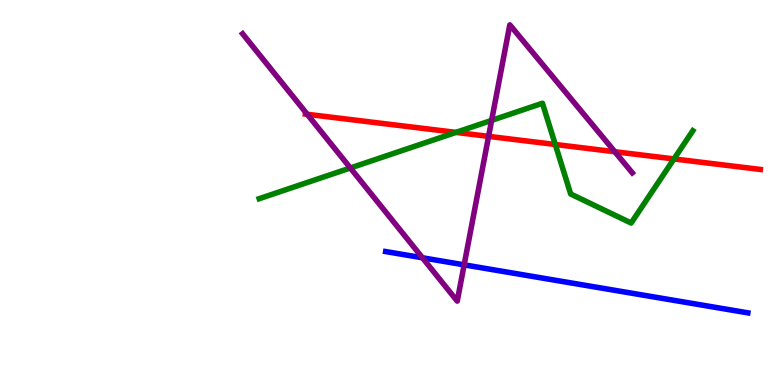[{'lines': ['blue', 'red'], 'intersections': []}, {'lines': ['green', 'red'], 'intersections': [{'x': 5.88, 'y': 6.56}, {'x': 7.16, 'y': 6.25}, {'x': 8.7, 'y': 5.87}]}, {'lines': ['purple', 'red'], 'intersections': [{'x': 3.96, 'y': 7.03}, {'x': 6.3, 'y': 6.46}, {'x': 7.93, 'y': 6.06}]}, {'lines': ['blue', 'green'], 'intersections': []}, {'lines': ['blue', 'purple'], 'intersections': [{'x': 5.45, 'y': 3.3}, {'x': 5.99, 'y': 3.12}]}, {'lines': ['green', 'purple'], 'intersections': [{'x': 4.52, 'y': 5.64}, {'x': 6.34, 'y': 6.87}]}]